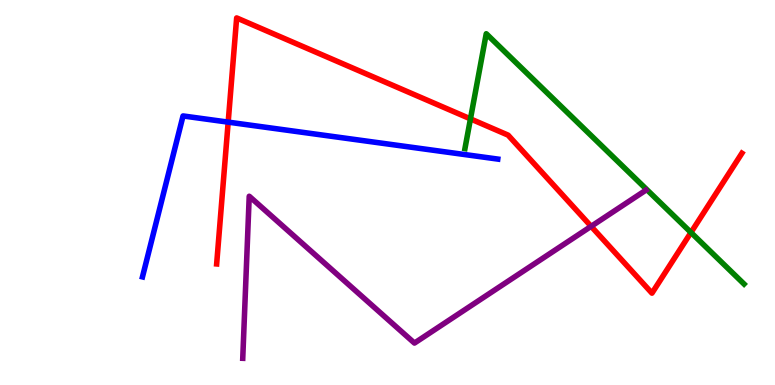[{'lines': ['blue', 'red'], 'intersections': [{'x': 2.94, 'y': 6.83}]}, {'lines': ['green', 'red'], 'intersections': [{'x': 6.07, 'y': 6.91}, {'x': 8.92, 'y': 3.96}]}, {'lines': ['purple', 'red'], 'intersections': [{'x': 7.63, 'y': 4.12}]}, {'lines': ['blue', 'green'], 'intersections': []}, {'lines': ['blue', 'purple'], 'intersections': []}, {'lines': ['green', 'purple'], 'intersections': []}]